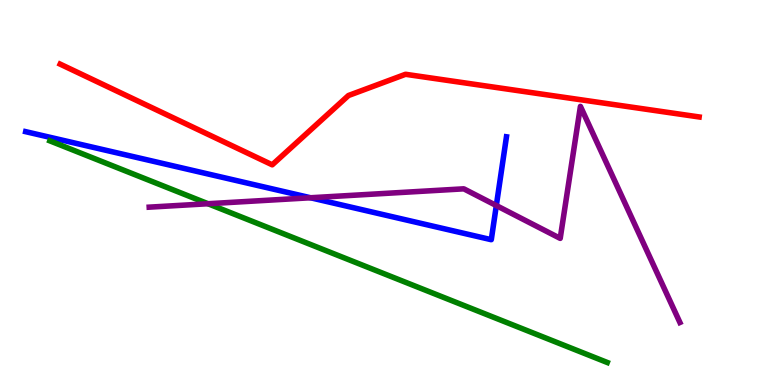[{'lines': ['blue', 'red'], 'intersections': []}, {'lines': ['green', 'red'], 'intersections': []}, {'lines': ['purple', 'red'], 'intersections': []}, {'lines': ['blue', 'green'], 'intersections': []}, {'lines': ['blue', 'purple'], 'intersections': [{'x': 4.01, 'y': 4.86}, {'x': 6.4, 'y': 4.66}]}, {'lines': ['green', 'purple'], 'intersections': [{'x': 2.68, 'y': 4.71}]}]